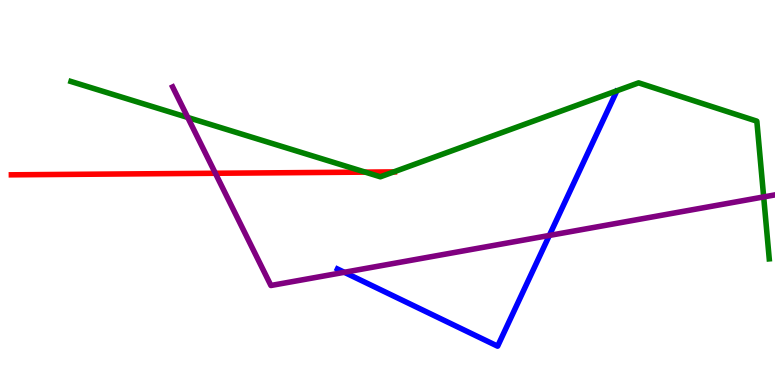[{'lines': ['blue', 'red'], 'intersections': []}, {'lines': ['green', 'red'], 'intersections': [{'x': 4.71, 'y': 5.53}, {'x': 5.08, 'y': 5.53}]}, {'lines': ['purple', 'red'], 'intersections': [{'x': 2.78, 'y': 5.5}]}, {'lines': ['blue', 'green'], 'intersections': []}, {'lines': ['blue', 'purple'], 'intersections': [{'x': 4.44, 'y': 2.93}, {'x': 7.09, 'y': 3.88}]}, {'lines': ['green', 'purple'], 'intersections': [{'x': 2.42, 'y': 6.95}, {'x': 9.85, 'y': 4.88}]}]